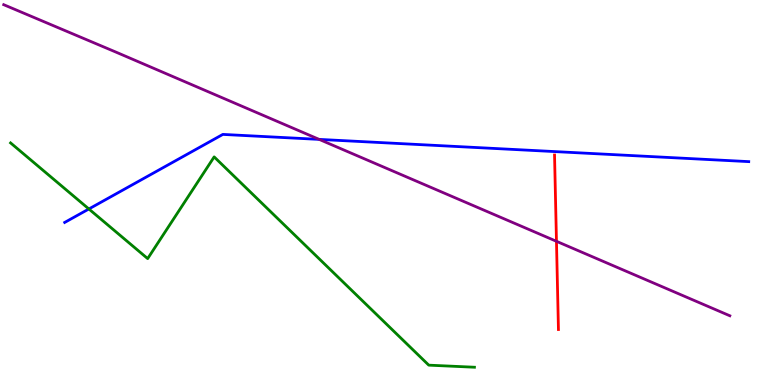[{'lines': ['blue', 'red'], 'intersections': []}, {'lines': ['green', 'red'], 'intersections': []}, {'lines': ['purple', 'red'], 'intersections': [{'x': 7.18, 'y': 3.73}]}, {'lines': ['blue', 'green'], 'intersections': [{'x': 1.15, 'y': 4.57}]}, {'lines': ['blue', 'purple'], 'intersections': [{'x': 4.12, 'y': 6.38}]}, {'lines': ['green', 'purple'], 'intersections': []}]